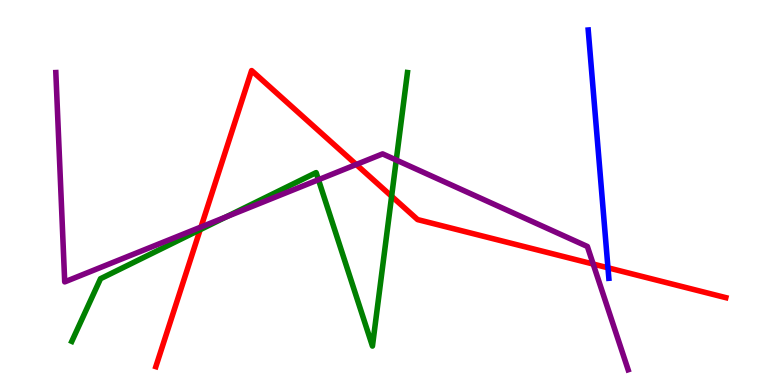[{'lines': ['blue', 'red'], 'intersections': [{'x': 7.84, 'y': 3.04}]}, {'lines': ['green', 'red'], 'intersections': [{'x': 2.58, 'y': 4.03}, {'x': 5.05, 'y': 4.9}]}, {'lines': ['purple', 'red'], 'intersections': [{'x': 2.59, 'y': 4.1}, {'x': 4.6, 'y': 5.73}, {'x': 7.65, 'y': 3.14}]}, {'lines': ['blue', 'green'], 'intersections': []}, {'lines': ['blue', 'purple'], 'intersections': []}, {'lines': ['green', 'purple'], 'intersections': [{'x': 2.92, 'y': 4.37}, {'x': 4.11, 'y': 5.33}, {'x': 5.11, 'y': 5.84}]}]